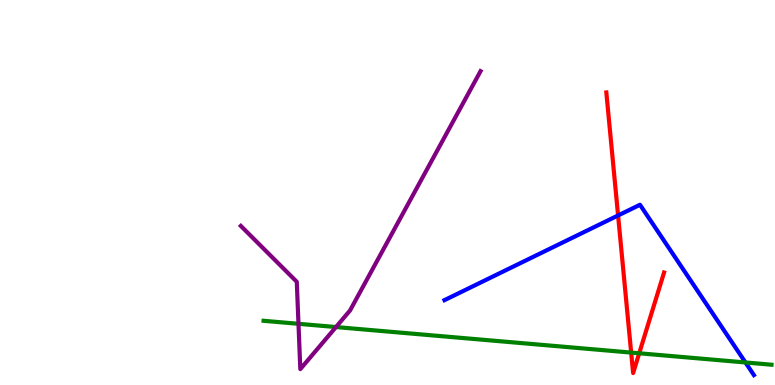[{'lines': ['blue', 'red'], 'intersections': [{'x': 7.98, 'y': 4.4}]}, {'lines': ['green', 'red'], 'intersections': [{'x': 8.14, 'y': 0.842}, {'x': 8.25, 'y': 0.824}]}, {'lines': ['purple', 'red'], 'intersections': []}, {'lines': ['blue', 'green'], 'intersections': [{'x': 9.62, 'y': 0.585}]}, {'lines': ['blue', 'purple'], 'intersections': []}, {'lines': ['green', 'purple'], 'intersections': [{'x': 3.85, 'y': 1.59}, {'x': 4.34, 'y': 1.51}]}]